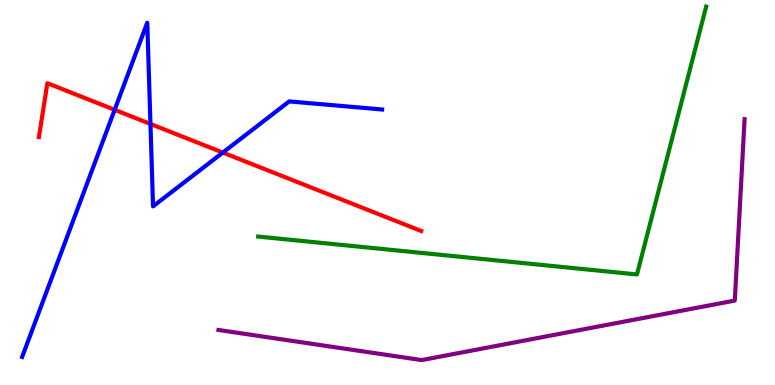[{'lines': ['blue', 'red'], 'intersections': [{'x': 1.48, 'y': 7.15}, {'x': 1.94, 'y': 6.78}, {'x': 2.88, 'y': 6.04}]}, {'lines': ['green', 'red'], 'intersections': []}, {'lines': ['purple', 'red'], 'intersections': []}, {'lines': ['blue', 'green'], 'intersections': []}, {'lines': ['blue', 'purple'], 'intersections': []}, {'lines': ['green', 'purple'], 'intersections': []}]